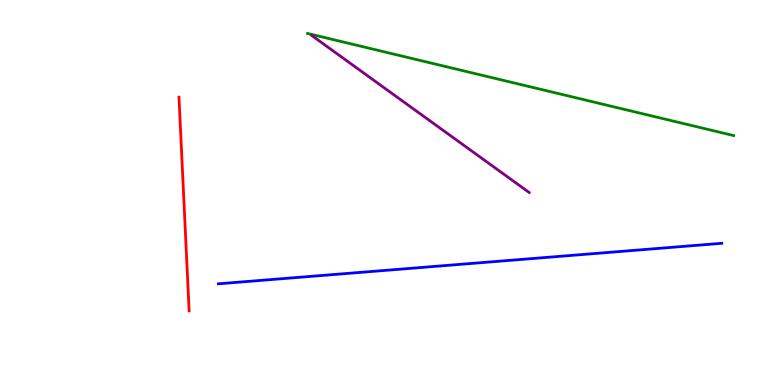[{'lines': ['blue', 'red'], 'intersections': []}, {'lines': ['green', 'red'], 'intersections': []}, {'lines': ['purple', 'red'], 'intersections': []}, {'lines': ['blue', 'green'], 'intersections': []}, {'lines': ['blue', 'purple'], 'intersections': []}, {'lines': ['green', 'purple'], 'intersections': []}]